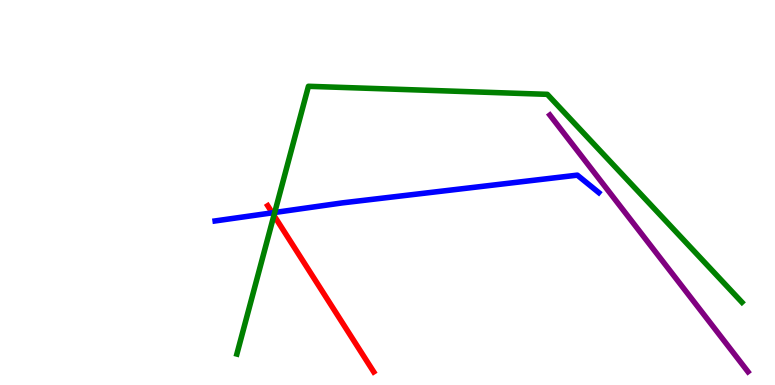[{'lines': ['blue', 'red'], 'intersections': [{'x': 3.51, 'y': 4.47}]}, {'lines': ['green', 'red'], 'intersections': [{'x': 3.53, 'y': 4.4}]}, {'lines': ['purple', 'red'], 'intersections': []}, {'lines': ['blue', 'green'], 'intersections': [{'x': 3.54, 'y': 4.48}]}, {'lines': ['blue', 'purple'], 'intersections': []}, {'lines': ['green', 'purple'], 'intersections': []}]